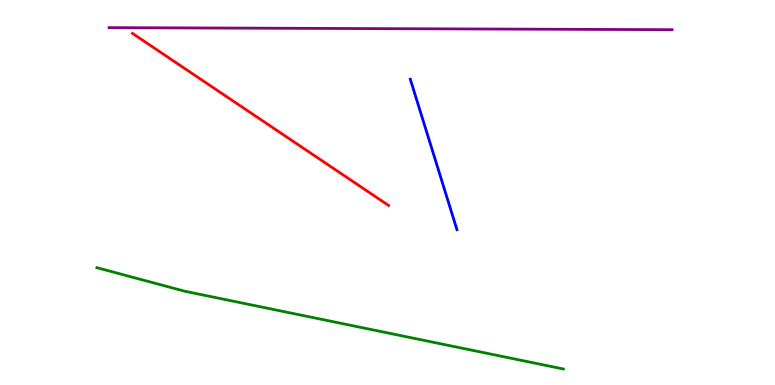[{'lines': ['blue', 'red'], 'intersections': []}, {'lines': ['green', 'red'], 'intersections': []}, {'lines': ['purple', 'red'], 'intersections': []}, {'lines': ['blue', 'green'], 'intersections': []}, {'lines': ['blue', 'purple'], 'intersections': []}, {'lines': ['green', 'purple'], 'intersections': []}]